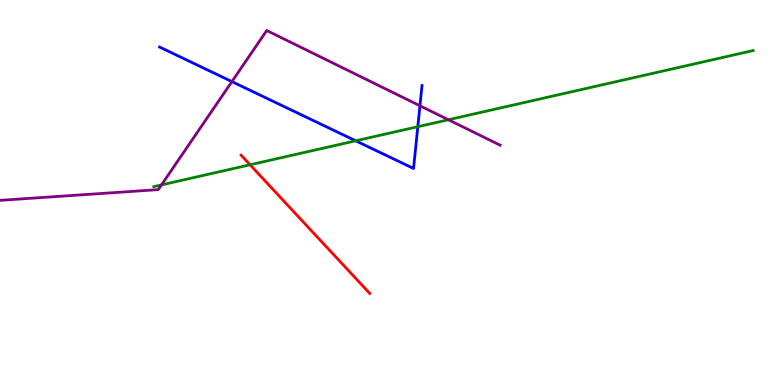[{'lines': ['blue', 'red'], 'intersections': []}, {'lines': ['green', 'red'], 'intersections': [{'x': 3.23, 'y': 5.72}]}, {'lines': ['purple', 'red'], 'intersections': []}, {'lines': ['blue', 'green'], 'intersections': [{'x': 4.59, 'y': 6.34}, {'x': 5.39, 'y': 6.71}]}, {'lines': ['blue', 'purple'], 'intersections': [{'x': 2.99, 'y': 7.88}, {'x': 5.42, 'y': 7.25}]}, {'lines': ['green', 'purple'], 'intersections': [{'x': 2.08, 'y': 5.2}, {'x': 5.79, 'y': 6.89}]}]